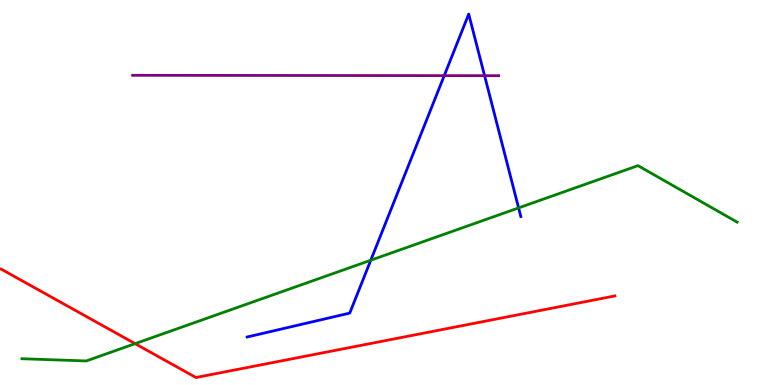[{'lines': ['blue', 'red'], 'intersections': []}, {'lines': ['green', 'red'], 'intersections': [{'x': 1.74, 'y': 1.07}]}, {'lines': ['purple', 'red'], 'intersections': []}, {'lines': ['blue', 'green'], 'intersections': [{'x': 4.78, 'y': 3.24}, {'x': 6.69, 'y': 4.6}]}, {'lines': ['blue', 'purple'], 'intersections': [{'x': 5.73, 'y': 8.04}, {'x': 6.25, 'y': 8.03}]}, {'lines': ['green', 'purple'], 'intersections': []}]